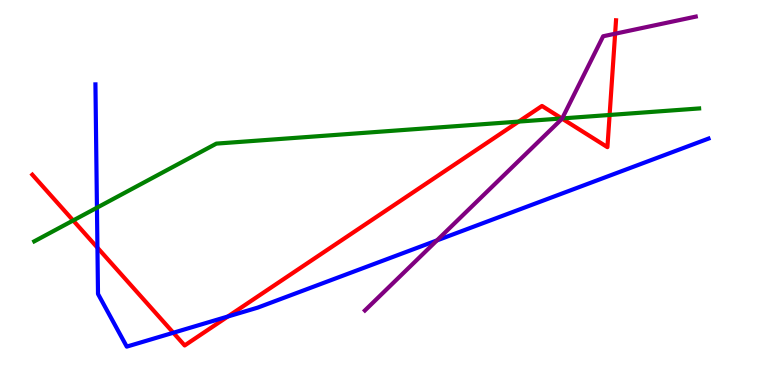[{'lines': ['blue', 'red'], 'intersections': [{'x': 1.26, 'y': 3.57}, {'x': 2.24, 'y': 1.36}, {'x': 2.94, 'y': 1.78}]}, {'lines': ['green', 'red'], 'intersections': [{'x': 0.944, 'y': 4.27}, {'x': 6.69, 'y': 6.84}, {'x': 7.25, 'y': 6.92}, {'x': 7.87, 'y': 7.01}]}, {'lines': ['purple', 'red'], 'intersections': [{'x': 7.25, 'y': 6.92}, {'x': 7.94, 'y': 9.12}]}, {'lines': ['blue', 'green'], 'intersections': [{'x': 1.25, 'y': 4.61}]}, {'lines': ['blue', 'purple'], 'intersections': [{'x': 5.64, 'y': 3.76}]}, {'lines': ['green', 'purple'], 'intersections': [{'x': 7.25, 'y': 6.92}]}]